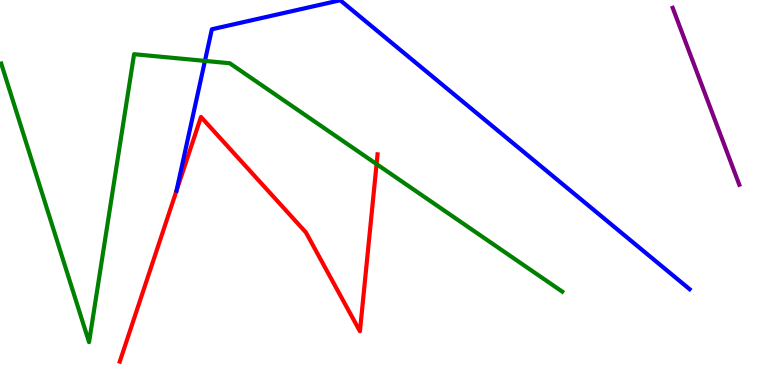[{'lines': ['blue', 'red'], 'intersections': []}, {'lines': ['green', 'red'], 'intersections': [{'x': 4.86, 'y': 5.74}]}, {'lines': ['purple', 'red'], 'intersections': []}, {'lines': ['blue', 'green'], 'intersections': [{'x': 2.64, 'y': 8.42}]}, {'lines': ['blue', 'purple'], 'intersections': []}, {'lines': ['green', 'purple'], 'intersections': []}]